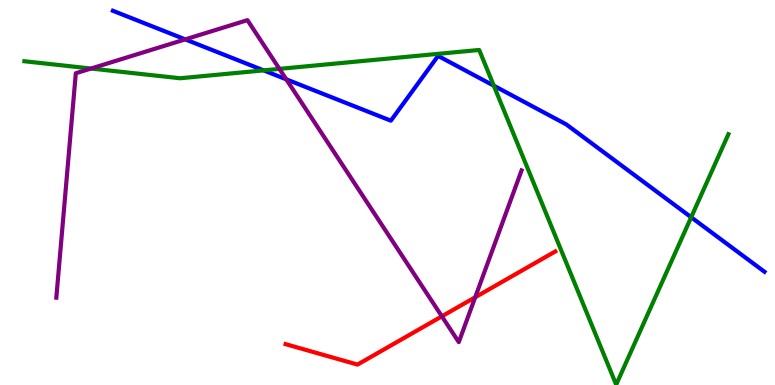[{'lines': ['blue', 'red'], 'intersections': []}, {'lines': ['green', 'red'], 'intersections': []}, {'lines': ['purple', 'red'], 'intersections': [{'x': 5.7, 'y': 1.78}, {'x': 6.13, 'y': 2.28}]}, {'lines': ['blue', 'green'], 'intersections': [{'x': 3.4, 'y': 8.17}, {'x': 6.37, 'y': 7.77}, {'x': 8.92, 'y': 4.36}]}, {'lines': ['blue', 'purple'], 'intersections': [{'x': 2.39, 'y': 8.98}, {'x': 3.69, 'y': 7.94}]}, {'lines': ['green', 'purple'], 'intersections': [{'x': 1.17, 'y': 8.22}, {'x': 3.61, 'y': 8.21}]}]